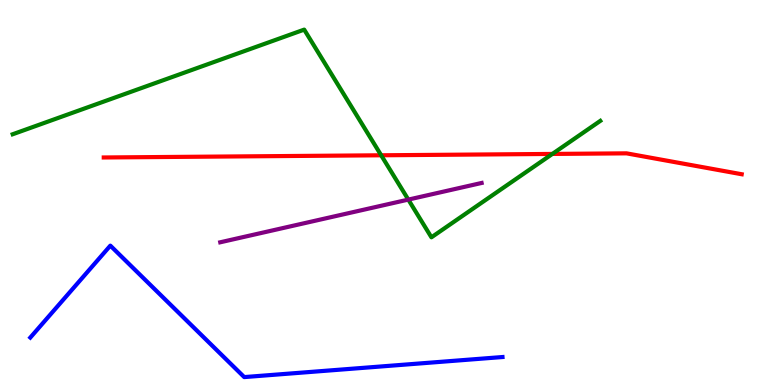[{'lines': ['blue', 'red'], 'intersections': []}, {'lines': ['green', 'red'], 'intersections': [{'x': 4.92, 'y': 5.97}, {'x': 7.13, 'y': 6.0}]}, {'lines': ['purple', 'red'], 'intersections': []}, {'lines': ['blue', 'green'], 'intersections': []}, {'lines': ['blue', 'purple'], 'intersections': []}, {'lines': ['green', 'purple'], 'intersections': [{'x': 5.27, 'y': 4.82}]}]